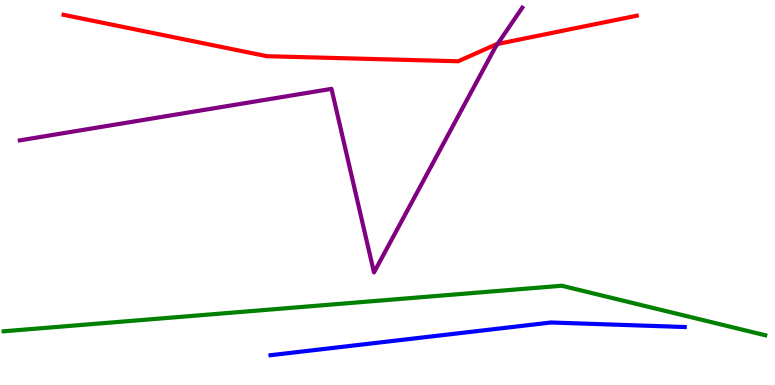[{'lines': ['blue', 'red'], 'intersections': []}, {'lines': ['green', 'red'], 'intersections': []}, {'lines': ['purple', 'red'], 'intersections': [{'x': 6.42, 'y': 8.86}]}, {'lines': ['blue', 'green'], 'intersections': []}, {'lines': ['blue', 'purple'], 'intersections': []}, {'lines': ['green', 'purple'], 'intersections': []}]